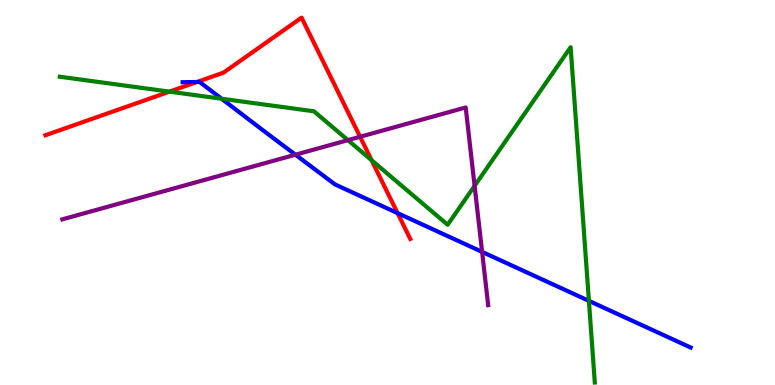[{'lines': ['blue', 'red'], 'intersections': [{'x': 2.54, 'y': 7.87}, {'x': 5.13, 'y': 4.46}]}, {'lines': ['green', 'red'], 'intersections': [{'x': 2.19, 'y': 7.62}, {'x': 4.79, 'y': 5.84}]}, {'lines': ['purple', 'red'], 'intersections': [{'x': 4.65, 'y': 6.45}]}, {'lines': ['blue', 'green'], 'intersections': [{'x': 2.86, 'y': 7.44}, {'x': 7.6, 'y': 2.19}]}, {'lines': ['blue', 'purple'], 'intersections': [{'x': 3.81, 'y': 5.98}, {'x': 6.22, 'y': 3.46}]}, {'lines': ['green', 'purple'], 'intersections': [{'x': 4.49, 'y': 6.36}, {'x': 6.12, 'y': 5.17}]}]